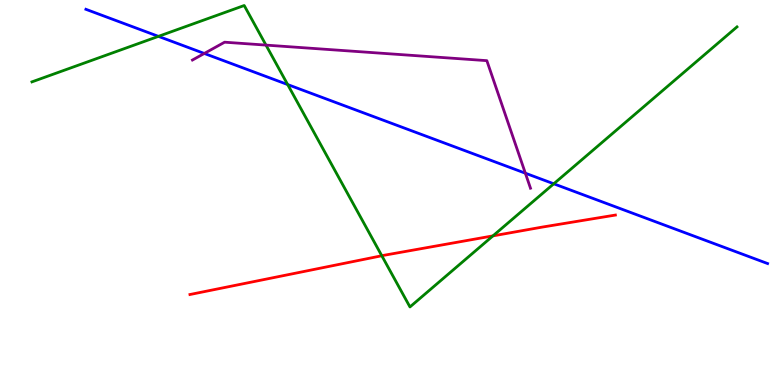[{'lines': ['blue', 'red'], 'intersections': []}, {'lines': ['green', 'red'], 'intersections': [{'x': 4.93, 'y': 3.36}, {'x': 6.36, 'y': 3.87}]}, {'lines': ['purple', 'red'], 'intersections': []}, {'lines': ['blue', 'green'], 'intersections': [{'x': 2.04, 'y': 9.06}, {'x': 3.71, 'y': 7.8}, {'x': 7.15, 'y': 5.23}]}, {'lines': ['blue', 'purple'], 'intersections': [{'x': 2.64, 'y': 8.61}, {'x': 6.78, 'y': 5.5}]}, {'lines': ['green', 'purple'], 'intersections': [{'x': 3.43, 'y': 8.83}]}]